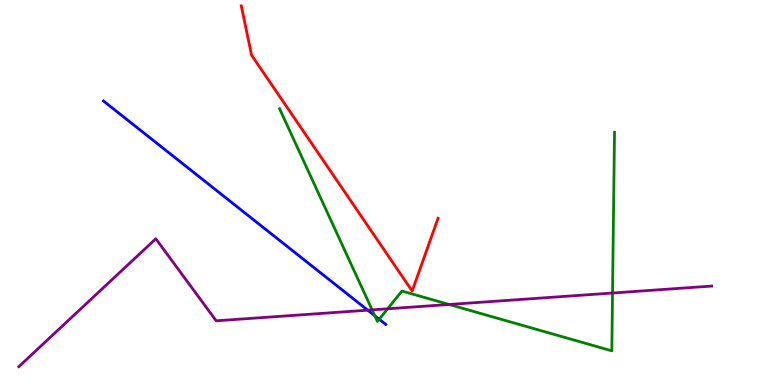[{'lines': ['blue', 'red'], 'intersections': []}, {'lines': ['green', 'red'], 'intersections': []}, {'lines': ['purple', 'red'], 'intersections': []}, {'lines': ['blue', 'green'], 'intersections': [{'x': 4.84, 'y': 1.8}, {'x': 4.89, 'y': 1.71}]}, {'lines': ['blue', 'purple'], 'intersections': [{'x': 4.75, 'y': 1.94}]}, {'lines': ['green', 'purple'], 'intersections': [{'x': 4.8, 'y': 1.95}, {'x': 5.0, 'y': 1.98}, {'x': 5.8, 'y': 2.09}, {'x': 7.9, 'y': 2.39}]}]